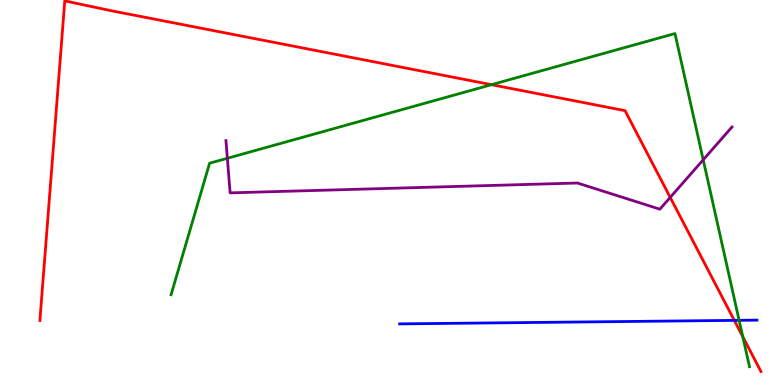[{'lines': ['blue', 'red'], 'intersections': [{'x': 9.47, 'y': 1.68}]}, {'lines': ['green', 'red'], 'intersections': [{'x': 6.34, 'y': 7.8}, {'x': 9.58, 'y': 1.26}]}, {'lines': ['purple', 'red'], 'intersections': [{'x': 8.65, 'y': 4.87}]}, {'lines': ['blue', 'green'], 'intersections': [{'x': 9.54, 'y': 1.68}]}, {'lines': ['blue', 'purple'], 'intersections': []}, {'lines': ['green', 'purple'], 'intersections': [{'x': 2.93, 'y': 5.89}, {'x': 9.07, 'y': 5.85}]}]